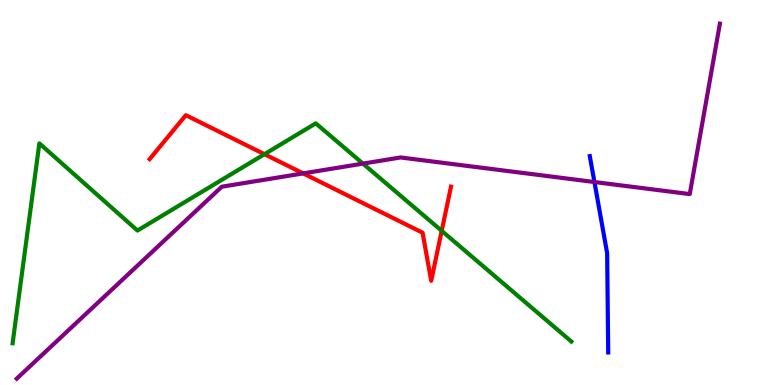[{'lines': ['blue', 'red'], 'intersections': []}, {'lines': ['green', 'red'], 'intersections': [{'x': 3.41, 'y': 5.99}, {'x': 5.7, 'y': 4.0}]}, {'lines': ['purple', 'red'], 'intersections': [{'x': 3.91, 'y': 5.5}]}, {'lines': ['blue', 'green'], 'intersections': []}, {'lines': ['blue', 'purple'], 'intersections': [{'x': 7.67, 'y': 5.27}]}, {'lines': ['green', 'purple'], 'intersections': [{'x': 4.68, 'y': 5.75}]}]